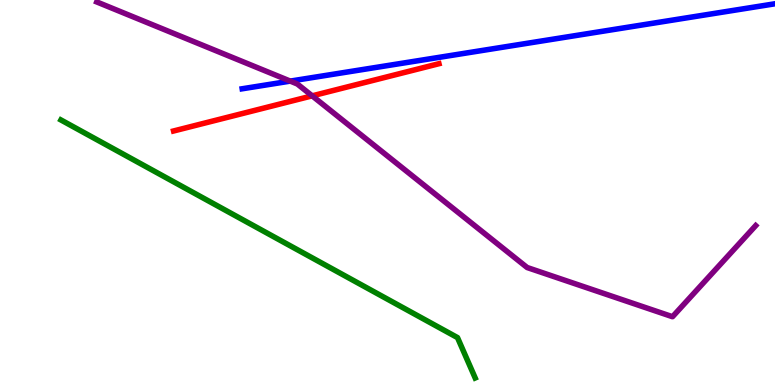[{'lines': ['blue', 'red'], 'intersections': []}, {'lines': ['green', 'red'], 'intersections': []}, {'lines': ['purple', 'red'], 'intersections': [{'x': 4.03, 'y': 7.51}]}, {'lines': ['blue', 'green'], 'intersections': []}, {'lines': ['blue', 'purple'], 'intersections': [{'x': 3.75, 'y': 7.89}]}, {'lines': ['green', 'purple'], 'intersections': []}]